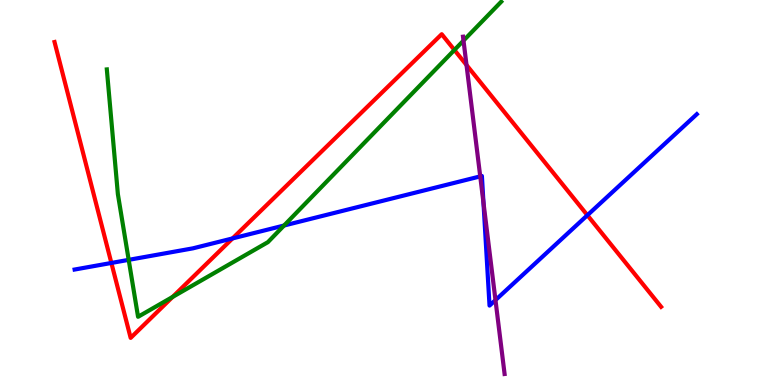[{'lines': ['blue', 'red'], 'intersections': [{'x': 1.44, 'y': 3.17}, {'x': 3.0, 'y': 3.81}, {'x': 7.58, 'y': 4.41}]}, {'lines': ['green', 'red'], 'intersections': [{'x': 2.23, 'y': 2.29}, {'x': 5.86, 'y': 8.7}]}, {'lines': ['purple', 'red'], 'intersections': [{'x': 6.02, 'y': 8.31}]}, {'lines': ['blue', 'green'], 'intersections': [{'x': 1.66, 'y': 3.25}, {'x': 3.67, 'y': 4.14}]}, {'lines': ['blue', 'purple'], 'intersections': [{'x': 6.2, 'y': 5.42}, {'x': 6.24, 'y': 4.74}, {'x': 6.39, 'y': 2.21}]}, {'lines': ['green', 'purple'], 'intersections': [{'x': 5.98, 'y': 8.95}]}]